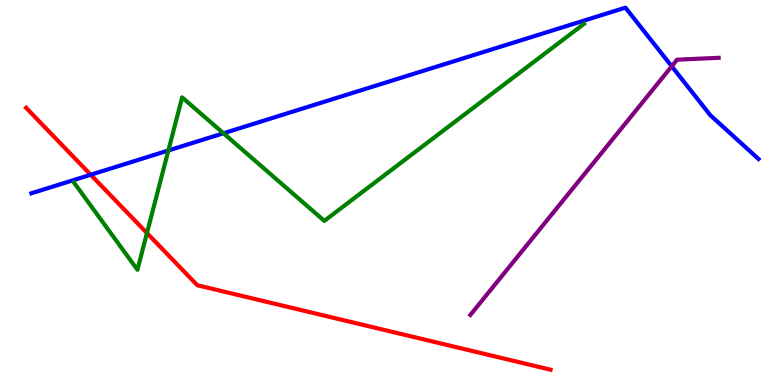[{'lines': ['blue', 'red'], 'intersections': [{'x': 1.17, 'y': 5.46}]}, {'lines': ['green', 'red'], 'intersections': [{'x': 1.9, 'y': 3.95}]}, {'lines': ['purple', 'red'], 'intersections': []}, {'lines': ['blue', 'green'], 'intersections': [{'x': 2.17, 'y': 6.09}, {'x': 2.88, 'y': 6.54}]}, {'lines': ['blue', 'purple'], 'intersections': [{'x': 8.67, 'y': 8.28}]}, {'lines': ['green', 'purple'], 'intersections': []}]